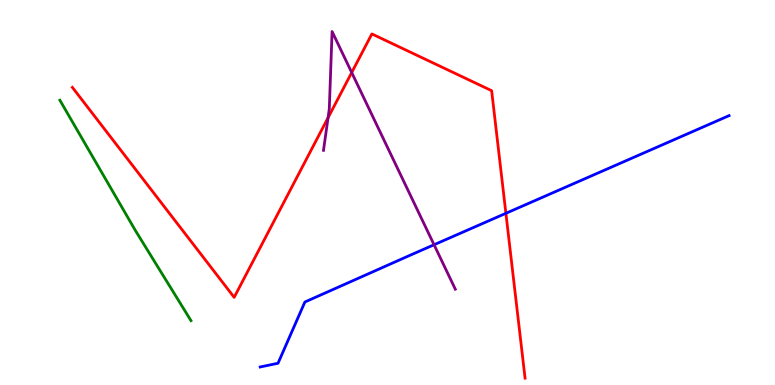[{'lines': ['blue', 'red'], 'intersections': [{'x': 6.53, 'y': 4.46}]}, {'lines': ['green', 'red'], 'intersections': []}, {'lines': ['purple', 'red'], 'intersections': [{'x': 4.23, 'y': 6.94}, {'x': 4.54, 'y': 8.12}]}, {'lines': ['blue', 'green'], 'intersections': []}, {'lines': ['blue', 'purple'], 'intersections': [{'x': 5.6, 'y': 3.64}]}, {'lines': ['green', 'purple'], 'intersections': []}]